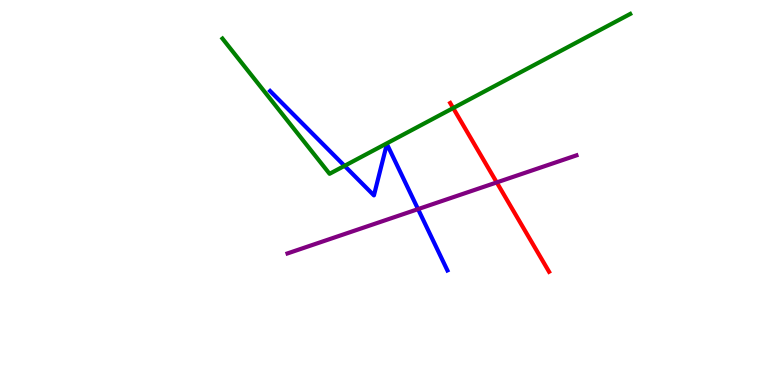[{'lines': ['blue', 'red'], 'intersections': []}, {'lines': ['green', 'red'], 'intersections': [{'x': 5.85, 'y': 7.19}]}, {'lines': ['purple', 'red'], 'intersections': [{'x': 6.41, 'y': 5.26}]}, {'lines': ['blue', 'green'], 'intersections': [{'x': 4.45, 'y': 5.69}]}, {'lines': ['blue', 'purple'], 'intersections': [{'x': 5.39, 'y': 4.57}]}, {'lines': ['green', 'purple'], 'intersections': []}]